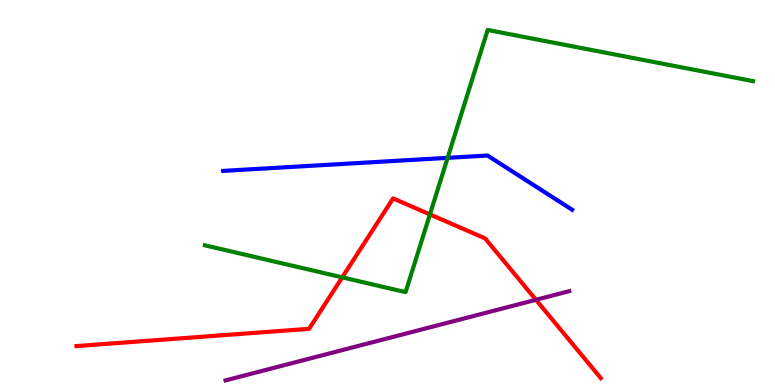[{'lines': ['blue', 'red'], 'intersections': []}, {'lines': ['green', 'red'], 'intersections': [{'x': 4.42, 'y': 2.8}, {'x': 5.55, 'y': 4.43}]}, {'lines': ['purple', 'red'], 'intersections': [{'x': 6.92, 'y': 2.21}]}, {'lines': ['blue', 'green'], 'intersections': [{'x': 5.78, 'y': 5.9}]}, {'lines': ['blue', 'purple'], 'intersections': []}, {'lines': ['green', 'purple'], 'intersections': []}]